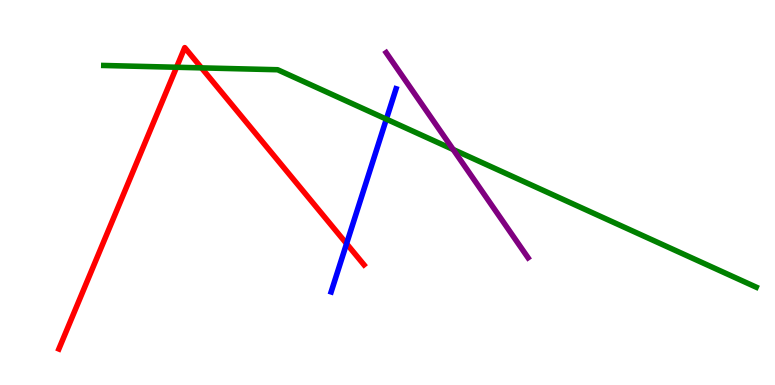[{'lines': ['blue', 'red'], 'intersections': [{'x': 4.47, 'y': 3.67}]}, {'lines': ['green', 'red'], 'intersections': [{'x': 2.28, 'y': 8.25}, {'x': 2.6, 'y': 8.24}]}, {'lines': ['purple', 'red'], 'intersections': []}, {'lines': ['blue', 'green'], 'intersections': [{'x': 4.99, 'y': 6.91}]}, {'lines': ['blue', 'purple'], 'intersections': []}, {'lines': ['green', 'purple'], 'intersections': [{'x': 5.85, 'y': 6.12}]}]